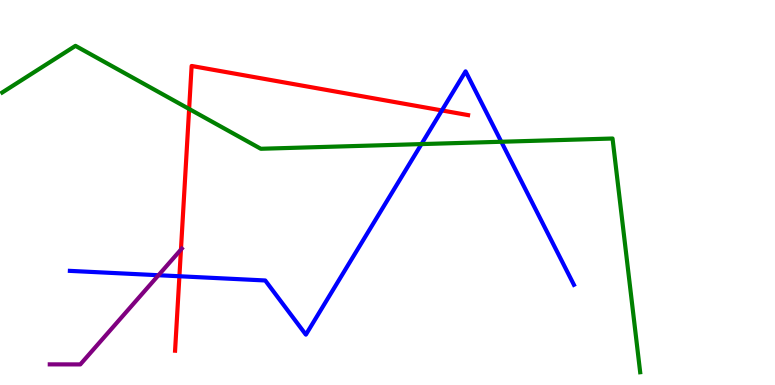[{'lines': ['blue', 'red'], 'intersections': [{'x': 2.31, 'y': 2.82}, {'x': 5.7, 'y': 7.13}]}, {'lines': ['green', 'red'], 'intersections': [{'x': 2.44, 'y': 7.17}]}, {'lines': ['purple', 'red'], 'intersections': [{'x': 2.33, 'y': 3.52}]}, {'lines': ['blue', 'green'], 'intersections': [{'x': 5.44, 'y': 6.26}, {'x': 6.47, 'y': 6.32}]}, {'lines': ['blue', 'purple'], 'intersections': [{'x': 2.04, 'y': 2.85}]}, {'lines': ['green', 'purple'], 'intersections': []}]